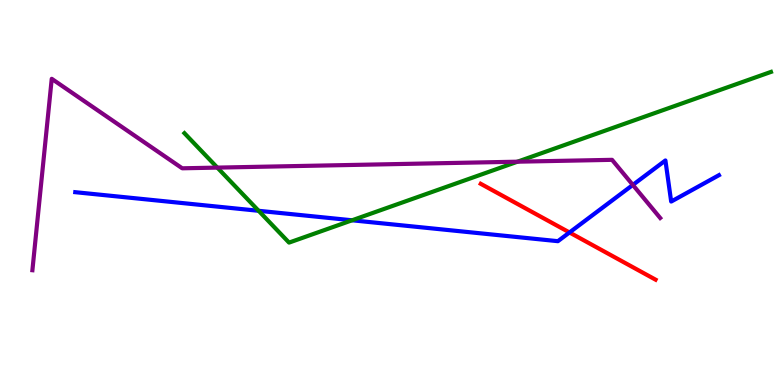[{'lines': ['blue', 'red'], 'intersections': [{'x': 7.35, 'y': 3.96}]}, {'lines': ['green', 'red'], 'intersections': []}, {'lines': ['purple', 'red'], 'intersections': []}, {'lines': ['blue', 'green'], 'intersections': [{'x': 3.34, 'y': 4.52}, {'x': 4.54, 'y': 4.28}]}, {'lines': ['blue', 'purple'], 'intersections': [{'x': 8.17, 'y': 5.2}]}, {'lines': ['green', 'purple'], 'intersections': [{'x': 2.8, 'y': 5.65}, {'x': 6.68, 'y': 5.8}]}]